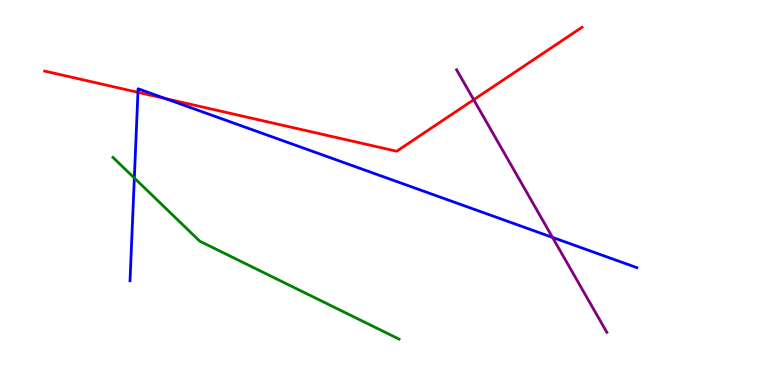[{'lines': ['blue', 'red'], 'intersections': [{'x': 1.78, 'y': 7.6}, {'x': 2.13, 'y': 7.44}]}, {'lines': ['green', 'red'], 'intersections': []}, {'lines': ['purple', 'red'], 'intersections': [{'x': 6.11, 'y': 7.41}]}, {'lines': ['blue', 'green'], 'intersections': [{'x': 1.73, 'y': 5.38}]}, {'lines': ['blue', 'purple'], 'intersections': [{'x': 7.13, 'y': 3.83}]}, {'lines': ['green', 'purple'], 'intersections': []}]